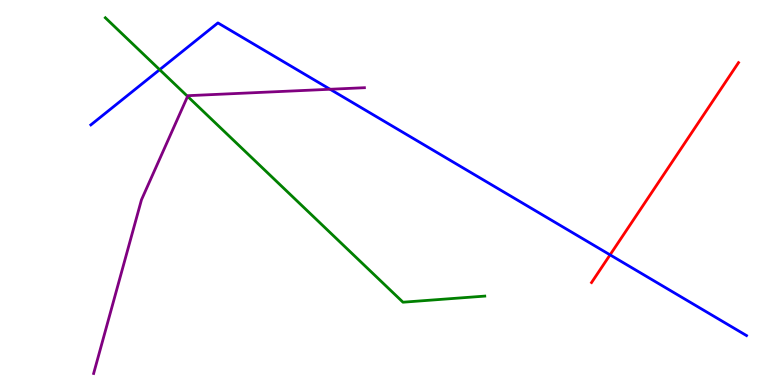[{'lines': ['blue', 'red'], 'intersections': [{'x': 7.87, 'y': 3.38}]}, {'lines': ['green', 'red'], 'intersections': []}, {'lines': ['purple', 'red'], 'intersections': []}, {'lines': ['blue', 'green'], 'intersections': [{'x': 2.06, 'y': 8.19}]}, {'lines': ['blue', 'purple'], 'intersections': [{'x': 4.26, 'y': 7.68}]}, {'lines': ['green', 'purple'], 'intersections': [{'x': 2.42, 'y': 7.5}]}]